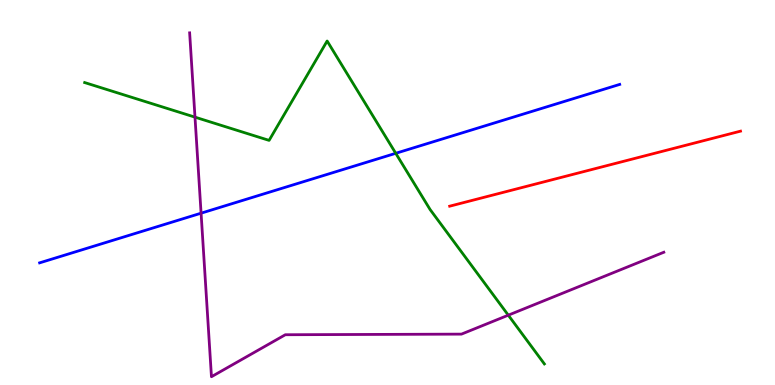[{'lines': ['blue', 'red'], 'intersections': []}, {'lines': ['green', 'red'], 'intersections': []}, {'lines': ['purple', 'red'], 'intersections': []}, {'lines': ['blue', 'green'], 'intersections': [{'x': 5.11, 'y': 6.02}]}, {'lines': ['blue', 'purple'], 'intersections': [{'x': 2.59, 'y': 4.46}]}, {'lines': ['green', 'purple'], 'intersections': [{'x': 2.52, 'y': 6.96}, {'x': 6.56, 'y': 1.81}]}]